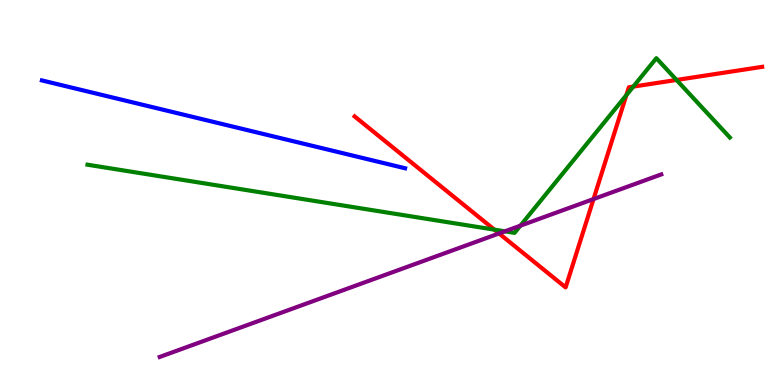[{'lines': ['blue', 'red'], 'intersections': []}, {'lines': ['green', 'red'], 'intersections': [{'x': 6.38, 'y': 4.04}, {'x': 8.08, 'y': 7.53}, {'x': 8.17, 'y': 7.75}, {'x': 8.73, 'y': 7.92}]}, {'lines': ['purple', 'red'], 'intersections': [{'x': 6.44, 'y': 3.94}, {'x': 7.66, 'y': 4.83}]}, {'lines': ['blue', 'green'], 'intersections': []}, {'lines': ['blue', 'purple'], 'intersections': []}, {'lines': ['green', 'purple'], 'intersections': [{'x': 6.51, 'y': 3.99}, {'x': 6.71, 'y': 4.14}]}]